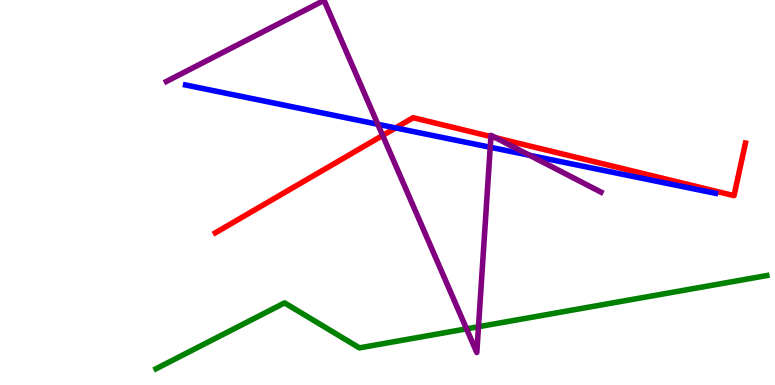[{'lines': ['blue', 'red'], 'intersections': [{'x': 5.1, 'y': 6.68}]}, {'lines': ['green', 'red'], 'intersections': []}, {'lines': ['purple', 'red'], 'intersections': [{'x': 4.94, 'y': 6.48}, {'x': 6.33, 'y': 6.45}, {'x': 6.39, 'y': 6.42}]}, {'lines': ['blue', 'green'], 'intersections': []}, {'lines': ['blue', 'purple'], 'intersections': [{'x': 4.88, 'y': 6.77}, {'x': 6.33, 'y': 6.18}, {'x': 6.83, 'y': 5.97}]}, {'lines': ['green', 'purple'], 'intersections': [{'x': 6.02, 'y': 1.46}, {'x': 6.17, 'y': 1.51}]}]